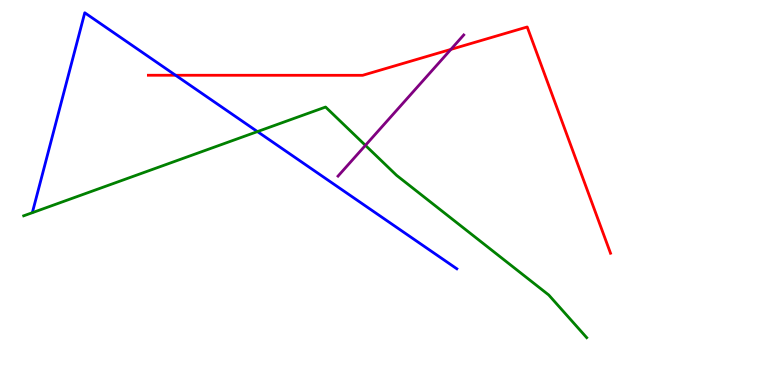[{'lines': ['blue', 'red'], 'intersections': [{'x': 2.27, 'y': 8.05}]}, {'lines': ['green', 'red'], 'intersections': []}, {'lines': ['purple', 'red'], 'intersections': [{'x': 5.82, 'y': 8.72}]}, {'lines': ['blue', 'green'], 'intersections': [{'x': 3.32, 'y': 6.58}]}, {'lines': ['blue', 'purple'], 'intersections': []}, {'lines': ['green', 'purple'], 'intersections': [{'x': 4.72, 'y': 6.22}]}]